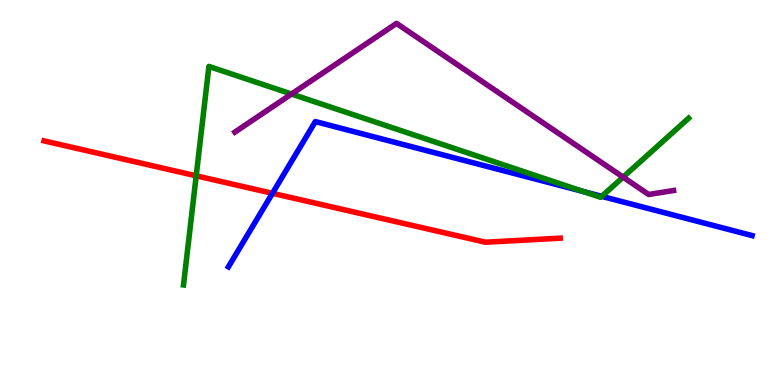[{'lines': ['blue', 'red'], 'intersections': [{'x': 3.52, 'y': 4.98}]}, {'lines': ['green', 'red'], 'intersections': [{'x': 2.53, 'y': 5.43}]}, {'lines': ['purple', 'red'], 'intersections': []}, {'lines': ['blue', 'green'], 'intersections': [{'x': 7.53, 'y': 5.02}, {'x': 7.76, 'y': 4.9}]}, {'lines': ['blue', 'purple'], 'intersections': []}, {'lines': ['green', 'purple'], 'intersections': [{'x': 3.76, 'y': 7.56}, {'x': 8.04, 'y': 5.4}]}]